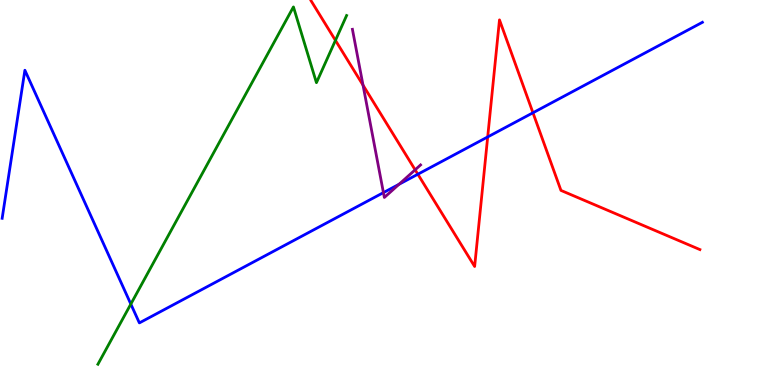[{'lines': ['blue', 'red'], 'intersections': [{'x': 5.39, 'y': 5.47}, {'x': 6.29, 'y': 6.44}, {'x': 6.88, 'y': 7.07}]}, {'lines': ['green', 'red'], 'intersections': [{'x': 4.33, 'y': 8.95}]}, {'lines': ['purple', 'red'], 'intersections': [{'x': 4.68, 'y': 7.79}, {'x': 5.36, 'y': 5.59}]}, {'lines': ['blue', 'green'], 'intersections': [{'x': 1.69, 'y': 2.1}]}, {'lines': ['blue', 'purple'], 'intersections': [{'x': 4.95, 'y': 5.0}, {'x': 5.15, 'y': 5.21}]}, {'lines': ['green', 'purple'], 'intersections': []}]